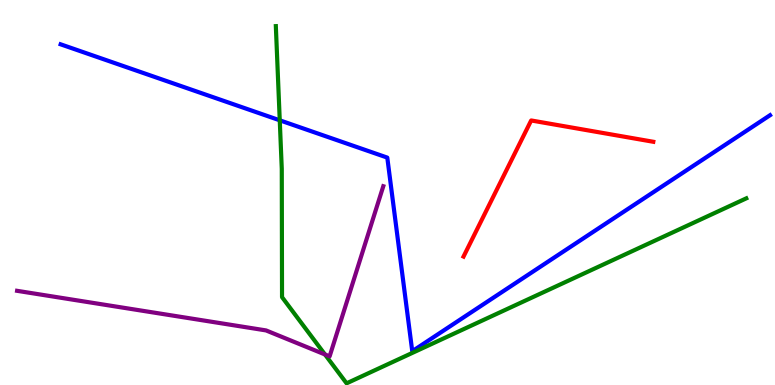[{'lines': ['blue', 'red'], 'intersections': []}, {'lines': ['green', 'red'], 'intersections': []}, {'lines': ['purple', 'red'], 'intersections': []}, {'lines': ['blue', 'green'], 'intersections': [{'x': 3.61, 'y': 6.88}]}, {'lines': ['blue', 'purple'], 'intersections': []}, {'lines': ['green', 'purple'], 'intersections': [{'x': 4.19, 'y': 0.793}]}]